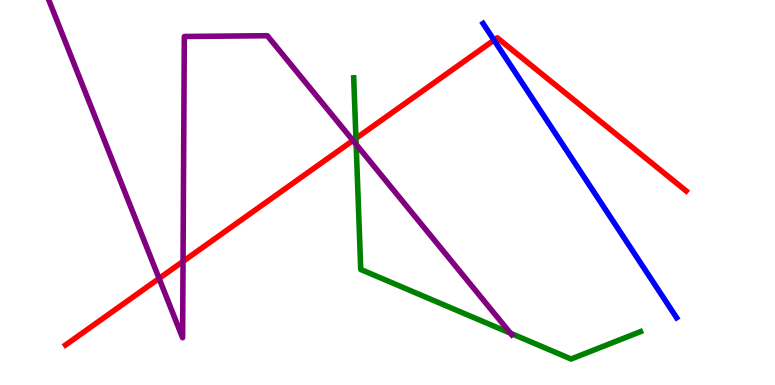[{'lines': ['blue', 'red'], 'intersections': [{'x': 6.37, 'y': 8.96}]}, {'lines': ['green', 'red'], 'intersections': [{'x': 4.59, 'y': 6.41}]}, {'lines': ['purple', 'red'], 'intersections': [{'x': 2.05, 'y': 2.77}, {'x': 2.36, 'y': 3.21}, {'x': 4.55, 'y': 6.35}]}, {'lines': ['blue', 'green'], 'intersections': []}, {'lines': ['blue', 'purple'], 'intersections': []}, {'lines': ['green', 'purple'], 'intersections': [{'x': 4.6, 'y': 6.25}, {'x': 6.59, 'y': 1.35}]}]